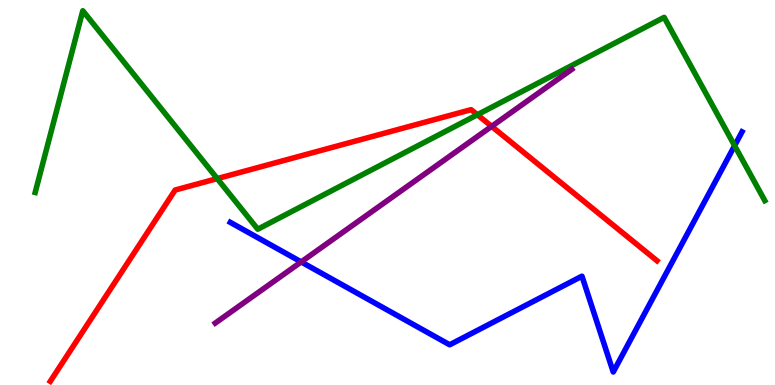[{'lines': ['blue', 'red'], 'intersections': []}, {'lines': ['green', 'red'], 'intersections': [{'x': 2.8, 'y': 5.36}, {'x': 6.16, 'y': 7.02}]}, {'lines': ['purple', 'red'], 'intersections': [{'x': 6.34, 'y': 6.72}]}, {'lines': ['blue', 'green'], 'intersections': [{'x': 9.48, 'y': 6.22}]}, {'lines': ['blue', 'purple'], 'intersections': [{'x': 3.89, 'y': 3.2}]}, {'lines': ['green', 'purple'], 'intersections': []}]